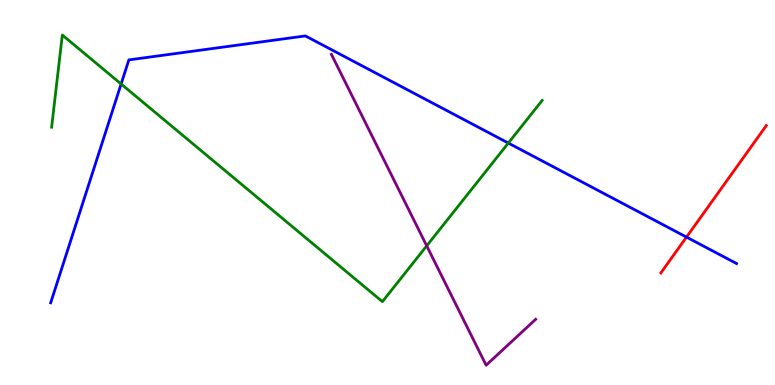[{'lines': ['blue', 'red'], 'intersections': [{'x': 8.86, 'y': 3.84}]}, {'lines': ['green', 'red'], 'intersections': []}, {'lines': ['purple', 'red'], 'intersections': []}, {'lines': ['blue', 'green'], 'intersections': [{'x': 1.56, 'y': 7.82}, {'x': 6.56, 'y': 6.28}]}, {'lines': ['blue', 'purple'], 'intersections': []}, {'lines': ['green', 'purple'], 'intersections': [{'x': 5.51, 'y': 3.61}]}]